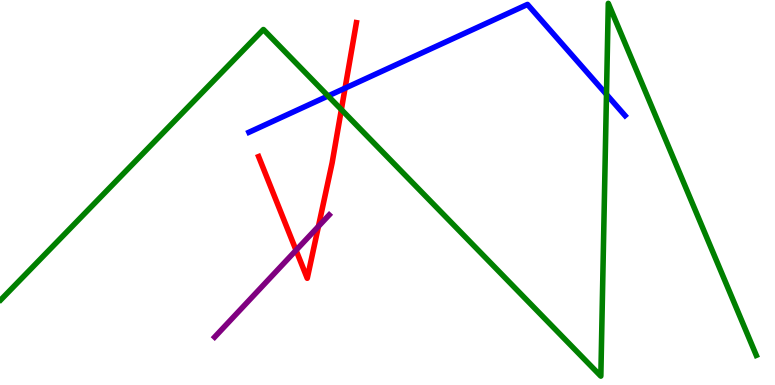[{'lines': ['blue', 'red'], 'intersections': [{'x': 4.45, 'y': 7.71}]}, {'lines': ['green', 'red'], 'intersections': [{'x': 4.4, 'y': 7.15}]}, {'lines': ['purple', 'red'], 'intersections': [{'x': 3.82, 'y': 3.5}, {'x': 4.11, 'y': 4.12}]}, {'lines': ['blue', 'green'], 'intersections': [{'x': 4.23, 'y': 7.51}, {'x': 7.83, 'y': 7.55}]}, {'lines': ['blue', 'purple'], 'intersections': []}, {'lines': ['green', 'purple'], 'intersections': []}]